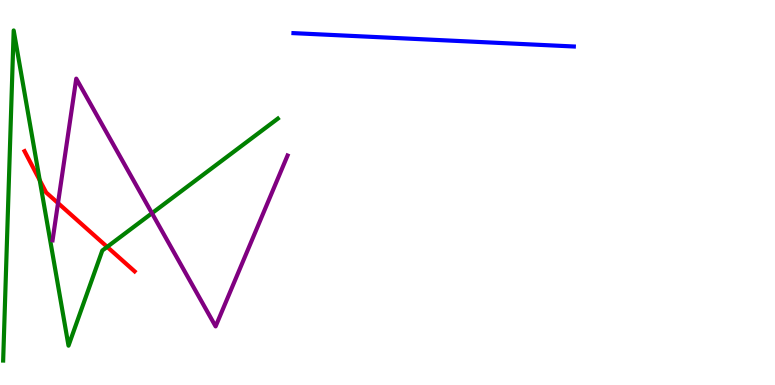[{'lines': ['blue', 'red'], 'intersections': []}, {'lines': ['green', 'red'], 'intersections': [{'x': 0.513, 'y': 5.32}, {'x': 1.38, 'y': 3.59}]}, {'lines': ['purple', 'red'], 'intersections': [{'x': 0.749, 'y': 4.73}]}, {'lines': ['blue', 'green'], 'intersections': []}, {'lines': ['blue', 'purple'], 'intersections': []}, {'lines': ['green', 'purple'], 'intersections': [{'x': 1.96, 'y': 4.46}]}]